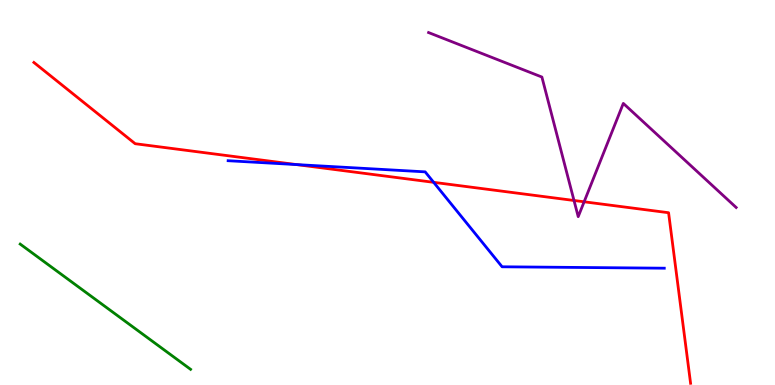[{'lines': ['blue', 'red'], 'intersections': [{'x': 3.83, 'y': 5.73}, {'x': 5.6, 'y': 5.26}]}, {'lines': ['green', 'red'], 'intersections': []}, {'lines': ['purple', 'red'], 'intersections': [{'x': 7.41, 'y': 4.79}, {'x': 7.54, 'y': 4.76}]}, {'lines': ['blue', 'green'], 'intersections': []}, {'lines': ['blue', 'purple'], 'intersections': []}, {'lines': ['green', 'purple'], 'intersections': []}]